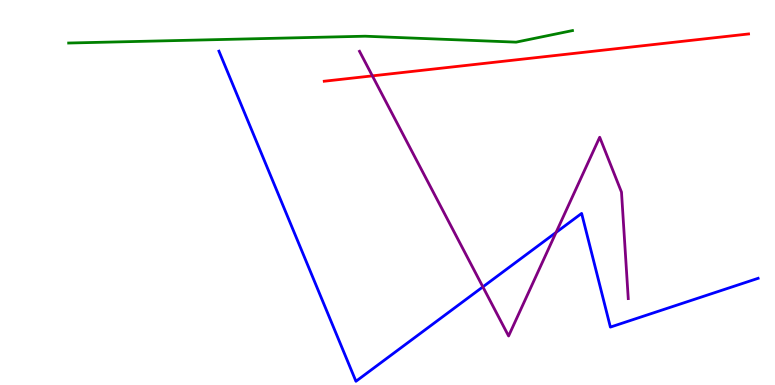[{'lines': ['blue', 'red'], 'intersections': []}, {'lines': ['green', 'red'], 'intersections': []}, {'lines': ['purple', 'red'], 'intersections': [{'x': 4.8, 'y': 8.03}]}, {'lines': ['blue', 'green'], 'intersections': []}, {'lines': ['blue', 'purple'], 'intersections': [{'x': 6.23, 'y': 2.55}, {'x': 7.17, 'y': 3.96}]}, {'lines': ['green', 'purple'], 'intersections': []}]